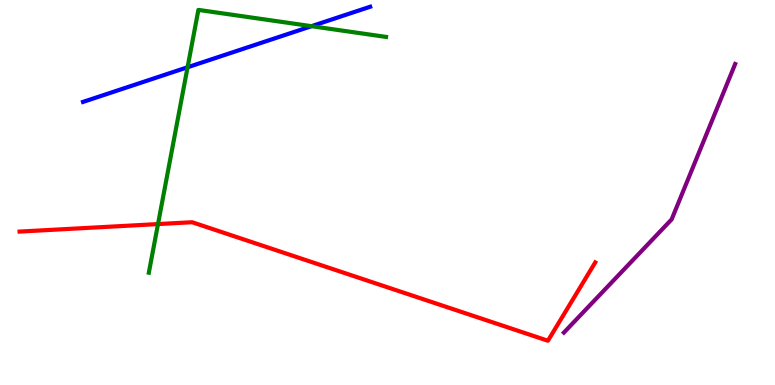[{'lines': ['blue', 'red'], 'intersections': []}, {'lines': ['green', 'red'], 'intersections': [{'x': 2.04, 'y': 4.18}]}, {'lines': ['purple', 'red'], 'intersections': []}, {'lines': ['blue', 'green'], 'intersections': [{'x': 2.42, 'y': 8.25}, {'x': 4.02, 'y': 9.32}]}, {'lines': ['blue', 'purple'], 'intersections': []}, {'lines': ['green', 'purple'], 'intersections': []}]